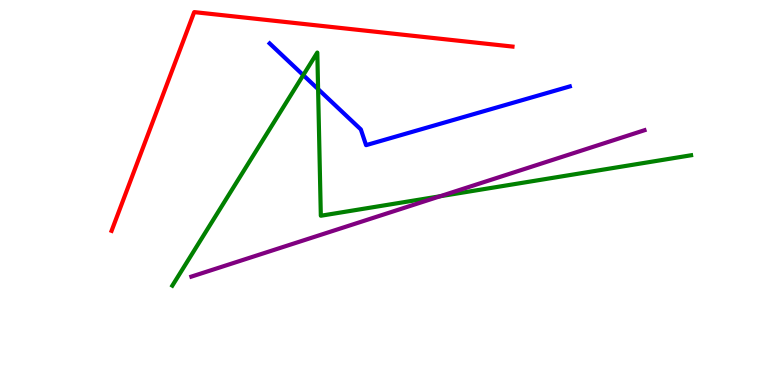[{'lines': ['blue', 'red'], 'intersections': []}, {'lines': ['green', 'red'], 'intersections': []}, {'lines': ['purple', 'red'], 'intersections': []}, {'lines': ['blue', 'green'], 'intersections': [{'x': 3.91, 'y': 8.05}, {'x': 4.1, 'y': 7.69}]}, {'lines': ['blue', 'purple'], 'intersections': []}, {'lines': ['green', 'purple'], 'intersections': [{'x': 5.68, 'y': 4.9}]}]